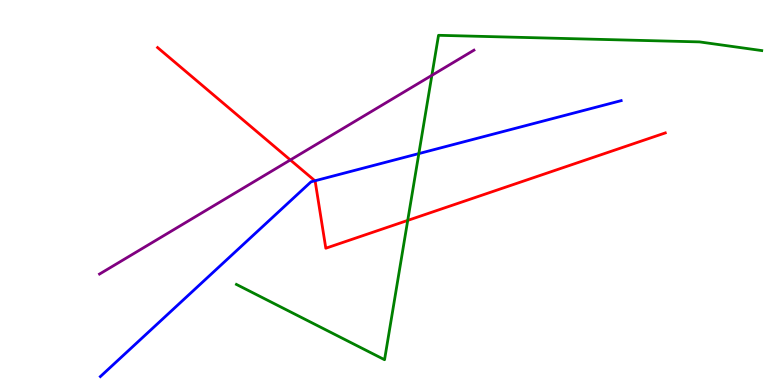[{'lines': ['blue', 'red'], 'intersections': [{'x': 4.06, 'y': 5.3}]}, {'lines': ['green', 'red'], 'intersections': [{'x': 5.26, 'y': 4.28}]}, {'lines': ['purple', 'red'], 'intersections': [{'x': 3.75, 'y': 5.85}]}, {'lines': ['blue', 'green'], 'intersections': [{'x': 5.4, 'y': 6.01}]}, {'lines': ['blue', 'purple'], 'intersections': []}, {'lines': ['green', 'purple'], 'intersections': [{'x': 5.57, 'y': 8.04}]}]